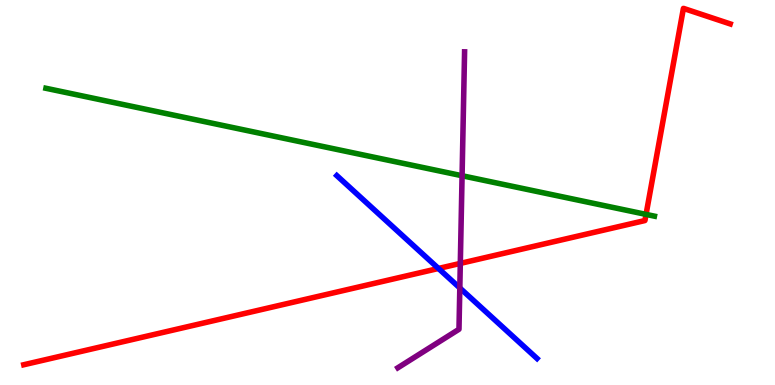[{'lines': ['blue', 'red'], 'intersections': [{'x': 5.66, 'y': 3.03}]}, {'lines': ['green', 'red'], 'intersections': [{'x': 8.34, 'y': 4.43}]}, {'lines': ['purple', 'red'], 'intersections': [{'x': 5.94, 'y': 3.16}]}, {'lines': ['blue', 'green'], 'intersections': []}, {'lines': ['blue', 'purple'], 'intersections': [{'x': 5.93, 'y': 2.52}]}, {'lines': ['green', 'purple'], 'intersections': [{'x': 5.96, 'y': 5.44}]}]